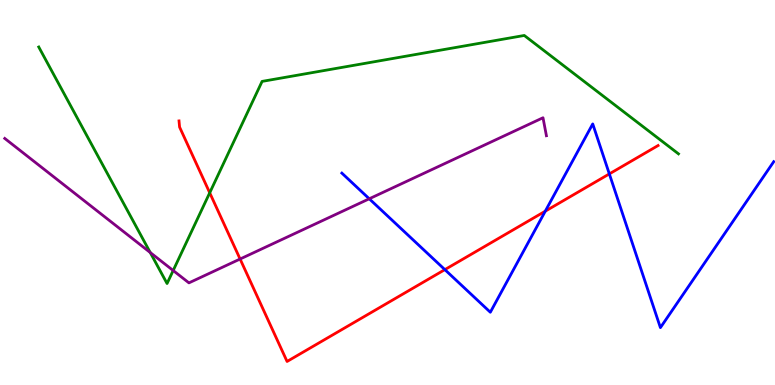[{'lines': ['blue', 'red'], 'intersections': [{'x': 5.74, 'y': 3.0}, {'x': 7.04, 'y': 4.51}, {'x': 7.86, 'y': 5.48}]}, {'lines': ['green', 'red'], 'intersections': [{'x': 2.71, 'y': 4.99}]}, {'lines': ['purple', 'red'], 'intersections': [{'x': 3.1, 'y': 3.27}]}, {'lines': ['blue', 'green'], 'intersections': []}, {'lines': ['blue', 'purple'], 'intersections': [{'x': 4.76, 'y': 4.84}]}, {'lines': ['green', 'purple'], 'intersections': [{'x': 1.94, 'y': 3.44}, {'x': 2.23, 'y': 2.97}]}]